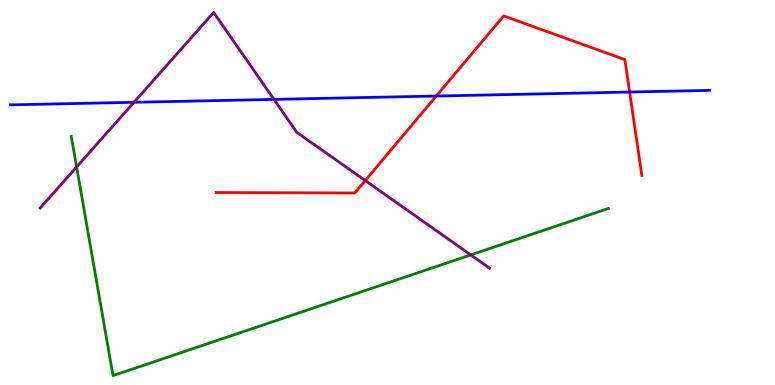[{'lines': ['blue', 'red'], 'intersections': [{'x': 5.63, 'y': 7.51}, {'x': 8.12, 'y': 7.61}]}, {'lines': ['green', 'red'], 'intersections': []}, {'lines': ['purple', 'red'], 'intersections': [{'x': 4.71, 'y': 5.31}]}, {'lines': ['blue', 'green'], 'intersections': []}, {'lines': ['blue', 'purple'], 'intersections': [{'x': 1.73, 'y': 7.34}, {'x': 3.53, 'y': 7.42}]}, {'lines': ['green', 'purple'], 'intersections': [{'x': 0.989, 'y': 5.66}, {'x': 6.07, 'y': 3.38}]}]